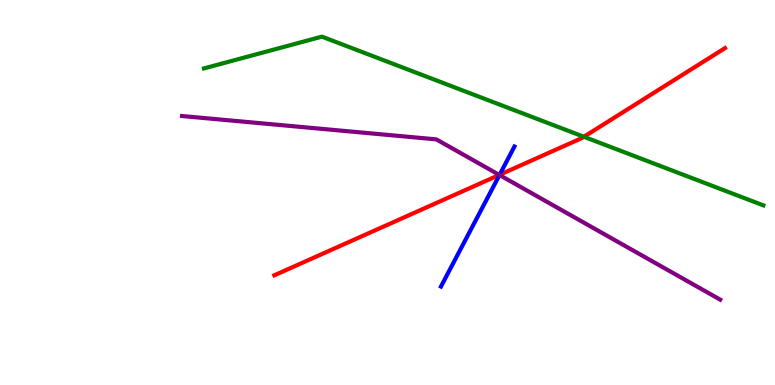[{'lines': ['blue', 'red'], 'intersections': [{'x': 6.45, 'y': 5.46}]}, {'lines': ['green', 'red'], 'intersections': [{'x': 7.53, 'y': 6.45}]}, {'lines': ['purple', 'red'], 'intersections': [{'x': 6.44, 'y': 5.46}]}, {'lines': ['blue', 'green'], 'intersections': []}, {'lines': ['blue', 'purple'], 'intersections': [{'x': 6.45, 'y': 5.45}]}, {'lines': ['green', 'purple'], 'intersections': []}]